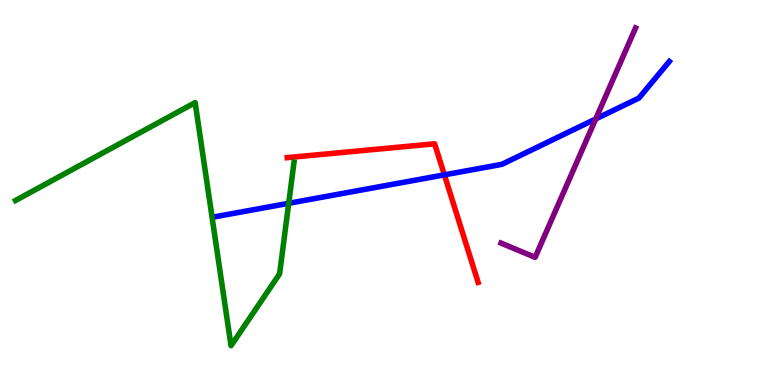[{'lines': ['blue', 'red'], 'intersections': [{'x': 5.73, 'y': 5.46}]}, {'lines': ['green', 'red'], 'intersections': []}, {'lines': ['purple', 'red'], 'intersections': []}, {'lines': ['blue', 'green'], 'intersections': [{'x': 3.73, 'y': 4.72}]}, {'lines': ['blue', 'purple'], 'intersections': [{'x': 7.69, 'y': 6.91}]}, {'lines': ['green', 'purple'], 'intersections': []}]